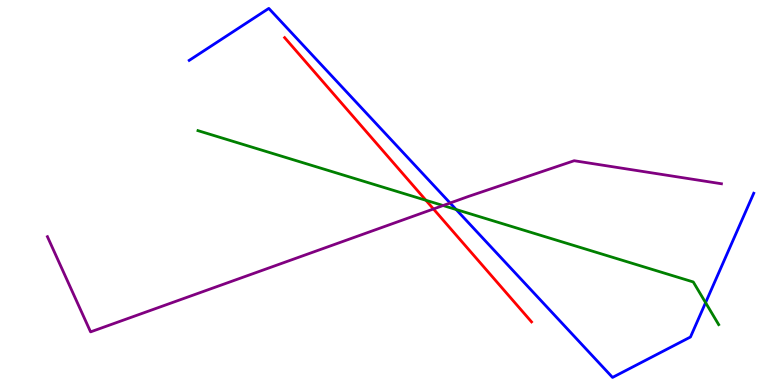[{'lines': ['blue', 'red'], 'intersections': []}, {'lines': ['green', 'red'], 'intersections': [{'x': 5.5, 'y': 4.8}]}, {'lines': ['purple', 'red'], 'intersections': [{'x': 5.59, 'y': 4.57}]}, {'lines': ['blue', 'green'], 'intersections': [{'x': 5.89, 'y': 4.56}, {'x': 9.1, 'y': 2.14}]}, {'lines': ['blue', 'purple'], 'intersections': [{'x': 5.81, 'y': 4.73}]}, {'lines': ['green', 'purple'], 'intersections': [{'x': 5.72, 'y': 4.66}]}]